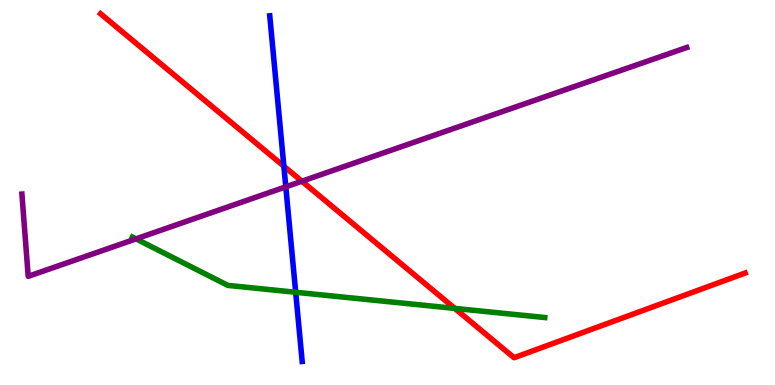[{'lines': ['blue', 'red'], 'intersections': [{'x': 3.66, 'y': 5.68}]}, {'lines': ['green', 'red'], 'intersections': [{'x': 5.87, 'y': 1.99}]}, {'lines': ['purple', 'red'], 'intersections': [{'x': 3.9, 'y': 5.29}]}, {'lines': ['blue', 'green'], 'intersections': [{'x': 3.82, 'y': 2.41}]}, {'lines': ['blue', 'purple'], 'intersections': [{'x': 3.69, 'y': 5.15}]}, {'lines': ['green', 'purple'], 'intersections': [{'x': 1.76, 'y': 3.8}]}]